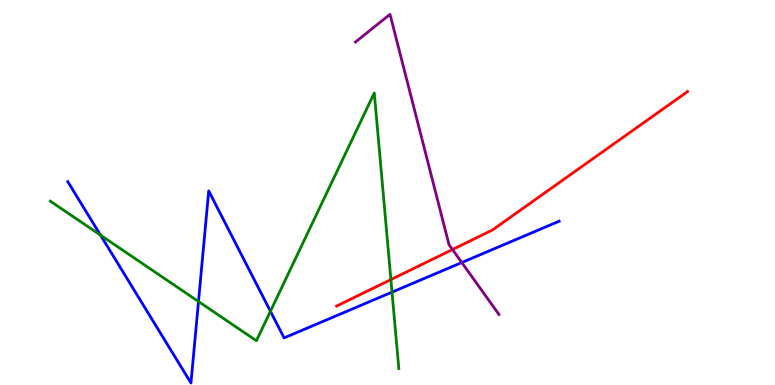[{'lines': ['blue', 'red'], 'intersections': []}, {'lines': ['green', 'red'], 'intersections': [{'x': 5.04, 'y': 2.74}]}, {'lines': ['purple', 'red'], 'intersections': [{'x': 5.84, 'y': 3.52}]}, {'lines': ['blue', 'green'], 'intersections': [{'x': 1.3, 'y': 3.89}, {'x': 2.56, 'y': 2.17}, {'x': 3.49, 'y': 1.91}, {'x': 5.06, 'y': 2.41}]}, {'lines': ['blue', 'purple'], 'intersections': [{'x': 5.96, 'y': 3.18}]}, {'lines': ['green', 'purple'], 'intersections': []}]